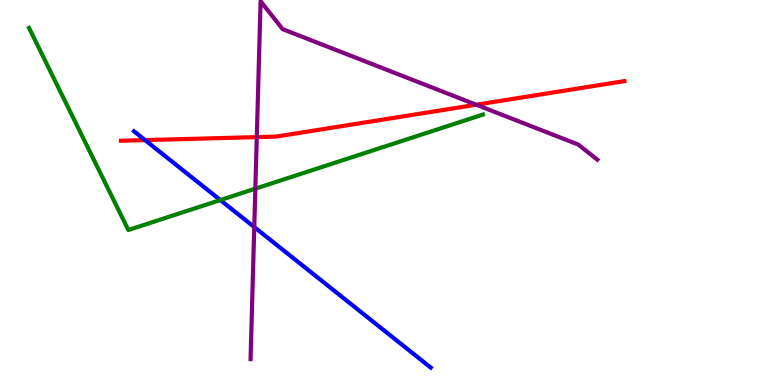[{'lines': ['blue', 'red'], 'intersections': [{'x': 1.87, 'y': 6.36}]}, {'lines': ['green', 'red'], 'intersections': []}, {'lines': ['purple', 'red'], 'intersections': [{'x': 3.31, 'y': 6.44}, {'x': 6.14, 'y': 7.28}]}, {'lines': ['blue', 'green'], 'intersections': [{'x': 2.84, 'y': 4.8}]}, {'lines': ['blue', 'purple'], 'intersections': [{'x': 3.28, 'y': 4.1}]}, {'lines': ['green', 'purple'], 'intersections': [{'x': 3.29, 'y': 5.1}]}]